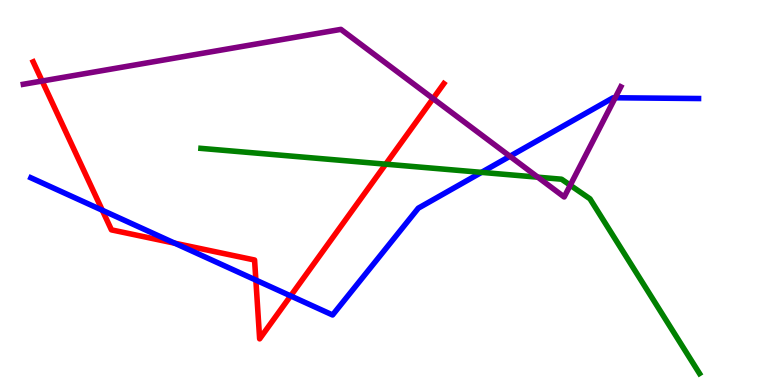[{'lines': ['blue', 'red'], 'intersections': [{'x': 1.32, 'y': 4.54}, {'x': 2.26, 'y': 3.68}, {'x': 3.3, 'y': 2.73}, {'x': 3.75, 'y': 2.31}]}, {'lines': ['green', 'red'], 'intersections': [{'x': 4.98, 'y': 5.74}]}, {'lines': ['purple', 'red'], 'intersections': [{'x': 0.544, 'y': 7.9}, {'x': 5.59, 'y': 7.44}]}, {'lines': ['blue', 'green'], 'intersections': [{'x': 6.21, 'y': 5.52}]}, {'lines': ['blue', 'purple'], 'intersections': [{'x': 6.58, 'y': 5.94}, {'x': 7.94, 'y': 7.46}]}, {'lines': ['green', 'purple'], 'intersections': [{'x': 6.94, 'y': 5.4}, {'x': 7.36, 'y': 5.19}]}]